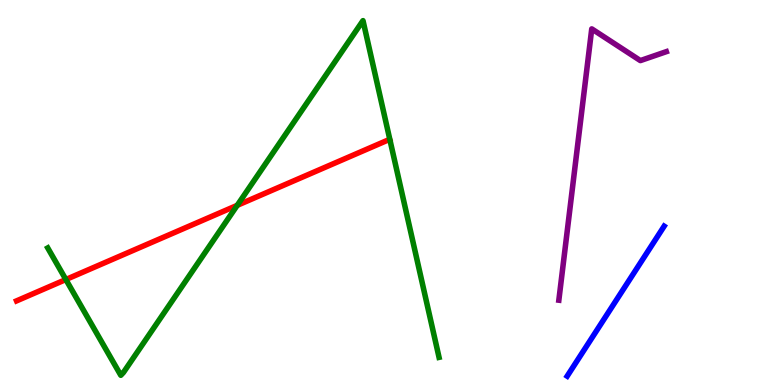[{'lines': ['blue', 'red'], 'intersections': []}, {'lines': ['green', 'red'], 'intersections': [{'x': 0.85, 'y': 2.74}, {'x': 3.06, 'y': 4.67}]}, {'lines': ['purple', 'red'], 'intersections': []}, {'lines': ['blue', 'green'], 'intersections': []}, {'lines': ['blue', 'purple'], 'intersections': []}, {'lines': ['green', 'purple'], 'intersections': []}]